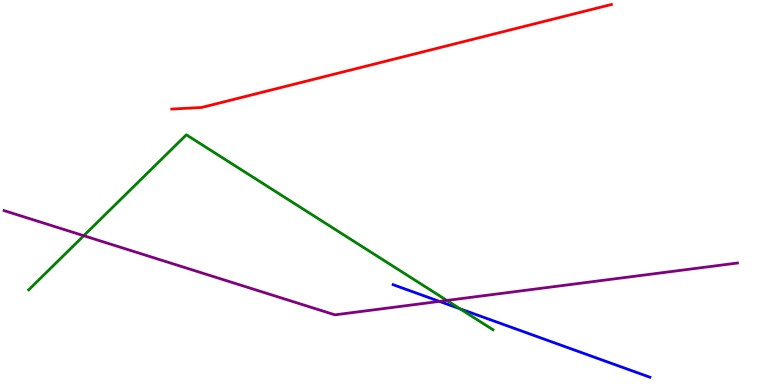[{'lines': ['blue', 'red'], 'intersections': []}, {'lines': ['green', 'red'], 'intersections': []}, {'lines': ['purple', 'red'], 'intersections': []}, {'lines': ['blue', 'green'], 'intersections': [{'x': 5.94, 'y': 1.98}]}, {'lines': ['blue', 'purple'], 'intersections': [{'x': 5.67, 'y': 2.17}]}, {'lines': ['green', 'purple'], 'intersections': [{'x': 1.08, 'y': 3.88}, {'x': 5.77, 'y': 2.2}]}]